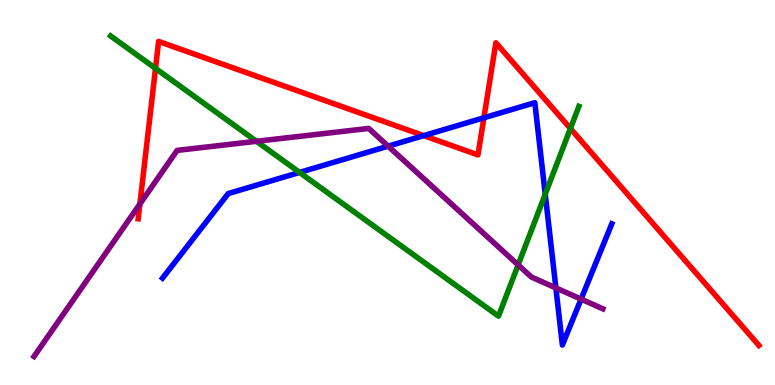[{'lines': ['blue', 'red'], 'intersections': [{'x': 5.47, 'y': 6.48}, {'x': 6.24, 'y': 6.94}]}, {'lines': ['green', 'red'], 'intersections': [{'x': 2.01, 'y': 8.22}, {'x': 7.36, 'y': 6.66}]}, {'lines': ['purple', 'red'], 'intersections': [{'x': 1.8, 'y': 4.7}]}, {'lines': ['blue', 'green'], 'intersections': [{'x': 3.87, 'y': 5.52}, {'x': 7.04, 'y': 4.96}]}, {'lines': ['blue', 'purple'], 'intersections': [{'x': 5.01, 'y': 6.2}, {'x': 7.17, 'y': 2.52}, {'x': 7.5, 'y': 2.23}]}, {'lines': ['green', 'purple'], 'intersections': [{'x': 3.31, 'y': 6.33}, {'x': 6.69, 'y': 3.12}]}]